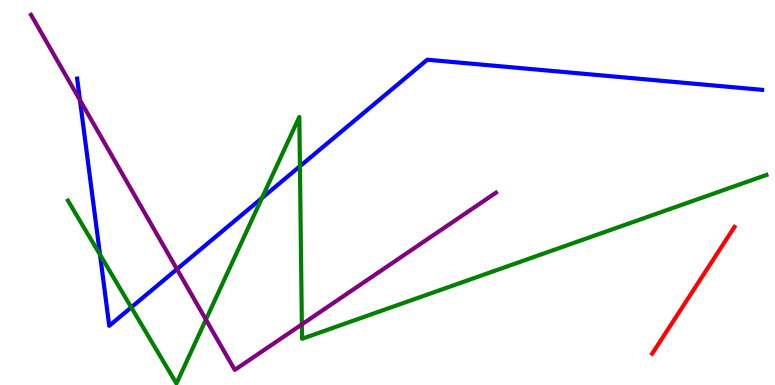[{'lines': ['blue', 'red'], 'intersections': []}, {'lines': ['green', 'red'], 'intersections': []}, {'lines': ['purple', 'red'], 'intersections': []}, {'lines': ['blue', 'green'], 'intersections': [{'x': 1.29, 'y': 3.39}, {'x': 1.69, 'y': 2.02}, {'x': 3.38, 'y': 4.86}, {'x': 3.87, 'y': 5.68}]}, {'lines': ['blue', 'purple'], 'intersections': [{'x': 1.03, 'y': 7.4}, {'x': 2.28, 'y': 3.01}]}, {'lines': ['green', 'purple'], 'intersections': [{'x': 2.66, 'y': 1.7}, {'x': 3.89, 'y': 1.57}]}]